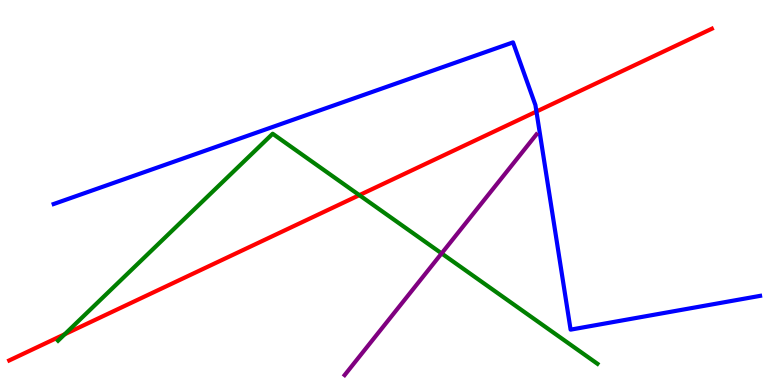[{'lines': ['blue', 'red'], 'intersections': [{'x': 6.92, 'y': 7.1}]}, {'lines': ['green', 'red'], 'intersections': [{'x': 0.836, 'y': 1.32}, {'x': 4.64, 'y': 4.93}]}, {'lines': ['purple', 'red'], 'intersections': []}, {'lines': ['blue', 'green'], 'intersections': []}, {'lines': ['blue', 'purple'], 'intersections': []}, {'lines': ['green', 'purple'], 'intersections': [{'x': 5.7, 'y': 3.42}]}]